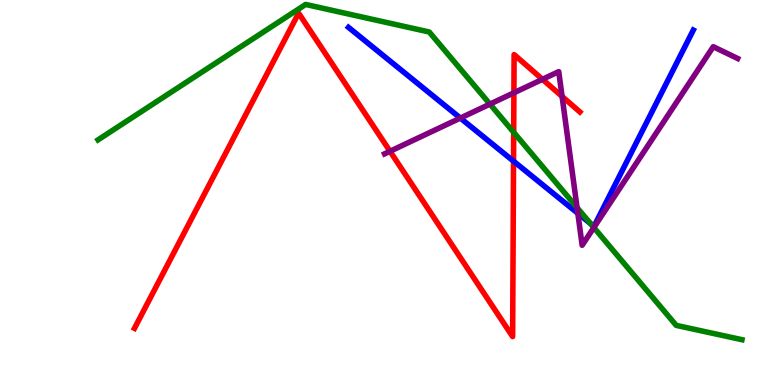[{'lines': ['blue', 'red'], 'intersections': [{'x': 6.63, 'y': 5.81}]}, {'lines': ['green', 'red'], 'intersections': [{'x': 6.63, 'y': 6.56}]}, {'lines': ['purple', 'red'], 'intersections': [{'x': 5.03, 'y': 6.07}, {'x': 6.63, 'y': 7.59}, {'x': 7.0, 'y': 7.94}, {'x': 7.25, 'y': 7.5}]}, {'lines': ['blue', 'green'], 'intersections': [{'x': 7.62, 'y': 4.19}]}, {'lines': ['blue', 'purple'], 'intersections': [{'x': 5.94, 'y': 6.93}, {'x': 7.46, 'y': 4.46}]}, {'lines': ['green', 'purple'], 'intersections': [{'x': 6.32, 'y': 7.3}, {'x': 7.45, 'y': 4.61}, {'x': 7.66, 'y': 4.09}]}]